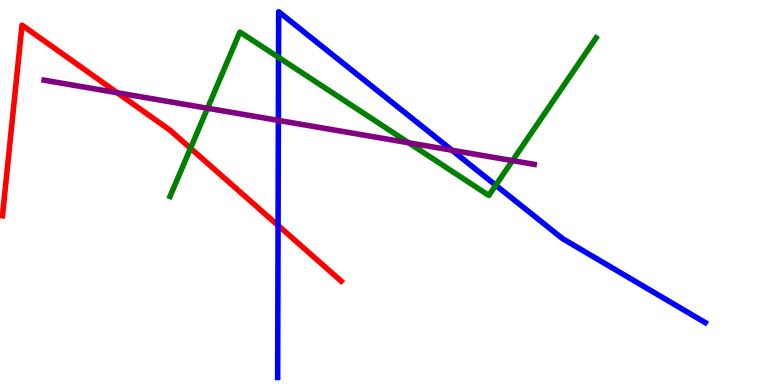[{'lines': ['blue', 'red'], 'intersections': [{'x': 3.59, 'y': 4.14}]}, {'lines': ['green', 'red'], 'intersections': [{'x': 2.46, 'y': 6.15}]}, {'lines': ['purple', 'red'], 'intersections': [{'x': 1.51, 'y': 7.59}]}, {'lines': ['blue', 'green'], 'intersections': [{'x': 3.59, 'y': 8.51}, {'x': 6.4, 'y': 5.19}]}, {'lines': ['blue', 'purple'], 'intersections': [{'x': 3.59, 'y': 6.87}, {'x': 5.83, 'y': 6.1}]}, {'lines': ['green', 'purple'], 'intersections': [{'x': 2.68, 'y': 7.19}, {'x': 5.27, 'y': 6.29}, {'x': 6.61, 'y': 5.83}]}]